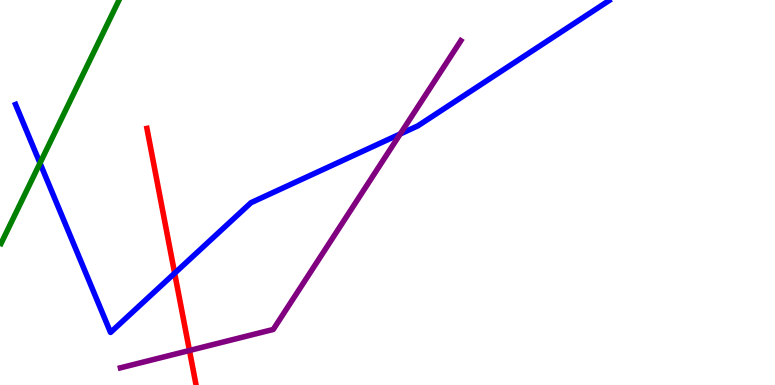[{'lines': ['blue', 'red'], 'intersections': [{'x': 2.25, 'y': 2.9}]}, {'lines': ['green', 'red'], 'intersections': []}, {'lines': ['purple', 'red'], 'intersections': [{'x': 2.44, 'y': 0.896}]}, {'lines': ['blue', 'green'], 'intersections': [{'x': 0.516, 'y': 5.76}]}, {'lines': ['blue', 'purple'], 'intersections': [{'x': 5.16, 'y': 6.52}]}, {'lines': ['green', 'purple'], 'intersections': []}]